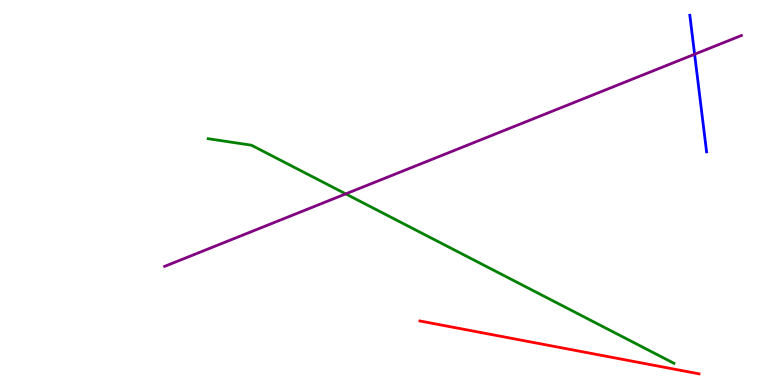[{'lines': ['blue', 'red'], 'intersections': []}, {'lines': ['green', 'red'], 'intersections': []}, {'lines': ['purple', 'red'], 'intersections': []}, {'lines': ['blue', 'green'], 'intersections': []}, {'lines': ['blue', 'purple'], 'intersections': [{'x': 8.96, 'y': 8.59}]}, {'lines': ['green', 'purple'], 'intersections': [{'x': 4.46, 'y': 4.96}]}]